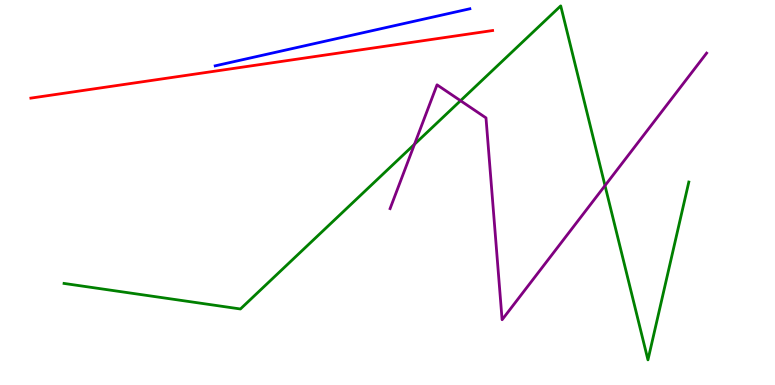[{'lines': ['blue', 'red'], 'intersections': []}, {'lines': ['green', 'red'], 'intersections': []}, {'lines': ['purple', 'red'], 'intersections': []}, {'lines': ['blue', 'green'], 'intersections': []}, {'lines': ['blue', 'purple'], 'intersections': []}, {'lines': ['green', 'purple'], 'intersections': [{'x': 5.35, 'y': 6.25}, {'x': 5.94, 'y': 7.38}, {'x': 7.81, 'y': 5.18}]}]